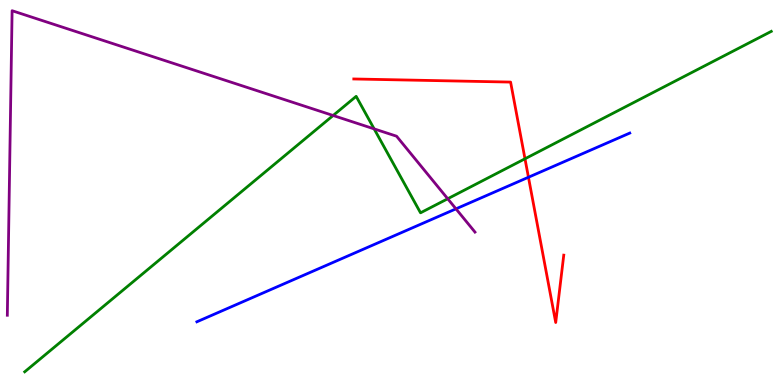[{'lines': ['blue', 'red'], 'intersections': [{'x': 6.82, 'y': 5.4}]}, {'lines': ['green', 'red'], 'intersections': [{'x': 6.77, 'y': 5.88}]}, {'lines': ['purple', 'red'], 'intersections': []}, {'lines': ['blue', 'green'], 'intersections': []}, {'lines': ['blue', 'purple'], 'intersections': [{'x': 5.88, 'y': 4.58}]}, {'lines': ['green', 'purple'], 'intersections': [{'x': 4.3, 'y': 7.0}, {'x': 4.83, 'y': 6.65}, {'x': 5.78, 'y': 4.84}]}]